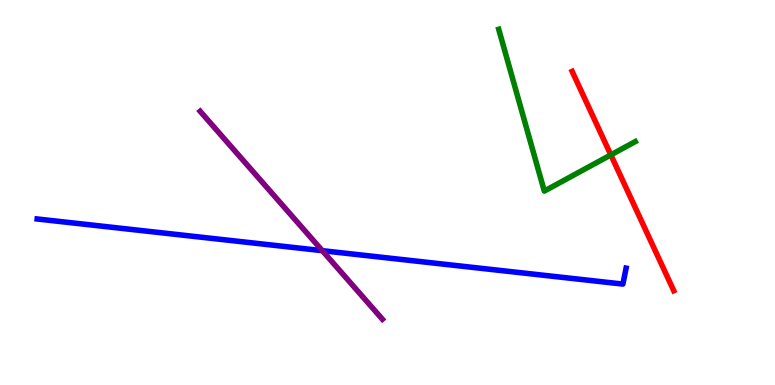[{'lines': ['blue', 'red'], 'intersections': []}, {'lines': ['green', 'red'], 'intersections': [{'x': 7.88, 'y': 5.98}]}, {'lines': ['purple', 'red'], 'intersections': []}, {'lines': ['blue', 'green'], 'intersections': []}, {'lines': ['blue', 'purple'], 'intersections': [{'x': 4.16, 'y': 3.49}]}, {'lines': ['green', 'purple'], 'intersections': []}]